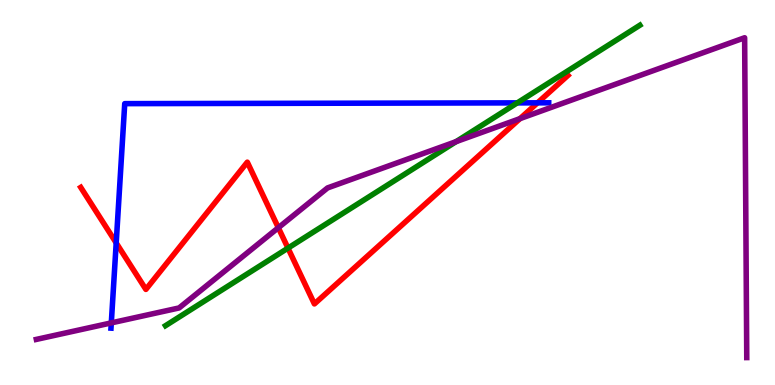[{'lines': ['blue', 'red'], 'intersections': [{'x': 1.5, 'y': 3.69}, {'x': 6.94, 'y': 7.33}]}, {'lines': ['green', 'red'], 'intersections': [{'x': 3.72, 'y': 3.56}]}, {'lines': ['purple', 'red'], 'intersections': [{'x': 3.59, 'y': 4.09}, {'x': 6.71, 'y': 6.92}]}, {'lines': ['blue', 'green'], 'intersections': [{'x': 6.67, 'y': 7.33}]}, {'lines': ['blue', 'purple'], 'intersections': [{'x': 1.44, 'y': 1.61}]}, {'lines': ['green', 'purple'], 'intersections': [{'x': 5.88, 'y': 6.32}]}]